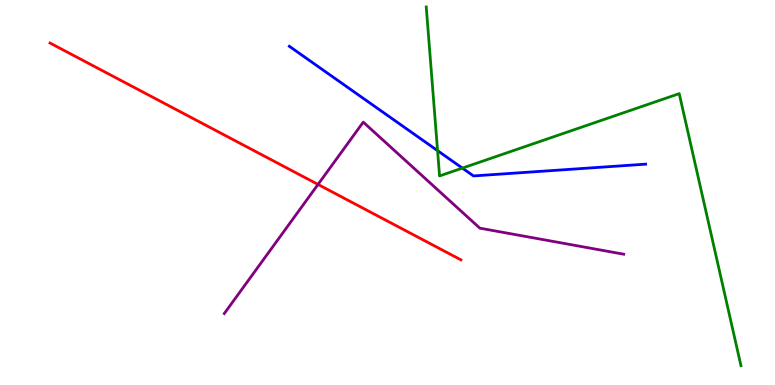[{'lines': ['blue', 'red'], 'intersections': []}, {'lines': ['green', 'red'], 'intersections': []}, {'lines': ['purple', 'red'], 'intersections': [{'x': 4.1, 'y': 5.21}]}, {'lines': ['blue', 'green'], 'intersections': [{'x': 5.65, 'y': 6.09}, {'x': 5.97, 'y': 5.63}]}, {'lines': ['blue', 'purple'], 'intersections': []}, {'lines': ['green', 'purple'], 'intersections': []}]